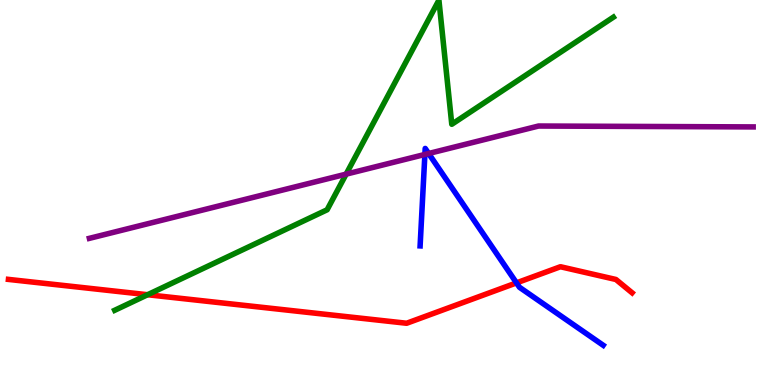[{'lines': ['blue', 'red'], 'intersections': [{'x': 6.66, 'y': 2.65}]}, {'lines': ['green', 'red'], 'intersections': [{'x': 1.9, 'y': 2.34}]}, {'lines': ['purple', 'red'], 'intersections': []}, {'lines': ['blue', 'green'], 'intersections': []}, {'lines': ['blue', 'purple'], 'intersections': [{'x': 5.48, 'y': 5.99}, {'x': 5.53, 'y': 6.01}]}, {'lines': ['green', 'purple'], 'intersections': [{'x': 4.47, 'y': 5.48}]}]